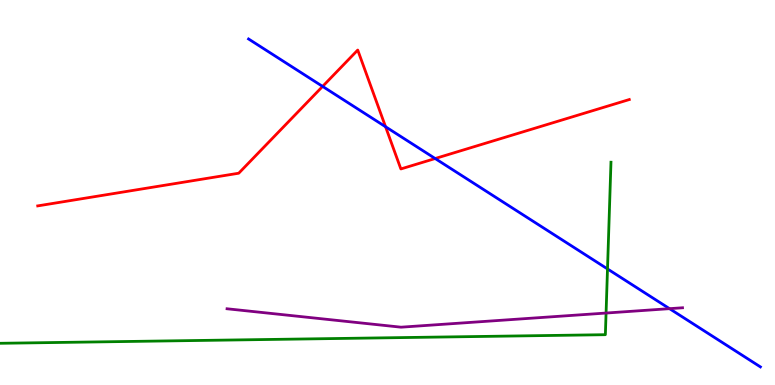[{'lines': ['blue', 'red'], 'intersections': [{'x': 4.16, 'y': 7.76}, {'x': 4.97, 'y': 6.71}, {'x': 5.62, 'y': 5.88}]}, {'lines': ['green', 'red'], 'intersections': []}, {'lines': ['purple', 'red'], 'intersections': []}, {'lines': ['blue', 'green'], 'intersections': [{'x': 7.84, 'y': 3.01}]}, {'lines': ['blue', 'purple'], 'intersections': [{'x': 8.64, 'y': 1.98}]}, {'lines': ['green', 'purple'], 'intersections': [{'x': 7.82, 'y': 1.87}]}]